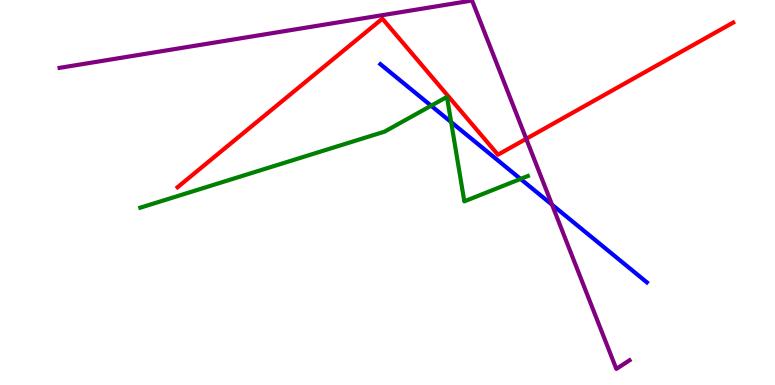[{'lines': ['blue', 'red'], 'intersections': []}, {'lines': ['green', 'red'], 'intersections': []}, {'lines': ['purple', 'red'], 'intersections': [{'x': 6.79, 'y': 6.39}]}, {'lines': ['blue', 'green'], 'intersections': [{'x': 5.56, 'y': 7.25}, {'x': 5.82, 'y': 6.83}, {'x': 6.72, 'y': 5.35}]}, {'lines': ['blue', 'purple'], 'intersections': [{'x': 7.12, 'y': 4.68}]}, {'lines': ['green', 'purple'], 'intersections': []}]